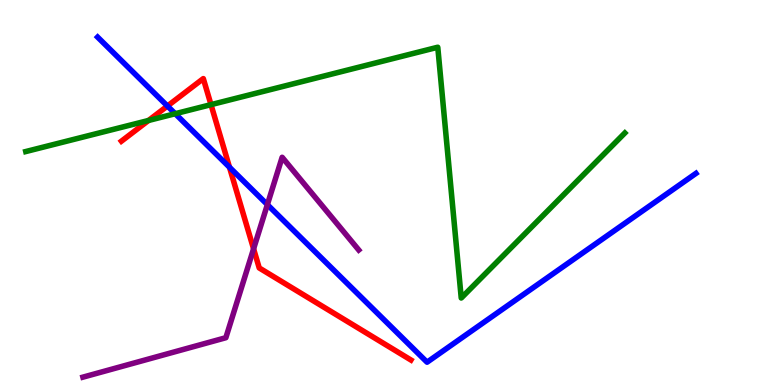[{'lines': ['blue', 'red'], 'intersections': [{'x': 2.16, 'y': 7.25}, {'x': 2.96, 'y': 5.66}]}, {'lines': ['green', 'red'], 'intersections': [{'x': 1.92, 'y': 6.87}, {'x': 2.72, 'y': 7.28}]}, {'lines': ['purple', 'red'], 'intersections': [{'x': 3.27, 'y': 3.54}]}, {'lines': ['blue', 'green'], 'intersections': [{'x': 2.26, 'y': 7.05}]}, {'lines': ['blue', 'purple'], 'intersections': [{'x': 3.45, 'y': 4.68}]}, {'lines': ['green', 'purple'], 'intersections': []}]